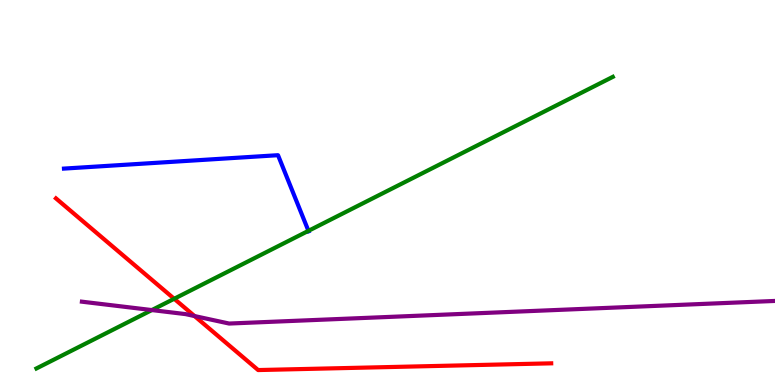[{'lines': ['blue', 'red'], 'intersections': []}, {'lines': ['green', 'red'], 'intersections': [{'x': 2.25, 'y': 2.24}]}, {'lines': ['purple', 'red'], 'intersections': [{'x': 2.51, 'y': 1.79}]}, {'lines': ['blue', 'green'], 'intersections': [{'x': 3.98, 'y': 4.0}]}, {'lines': ['blue', 'purple'], 'intersections': []}, {'lines': ['green', 'purple'], 'intersections': [{'x': 1.96, 'y': 1.95}]}]